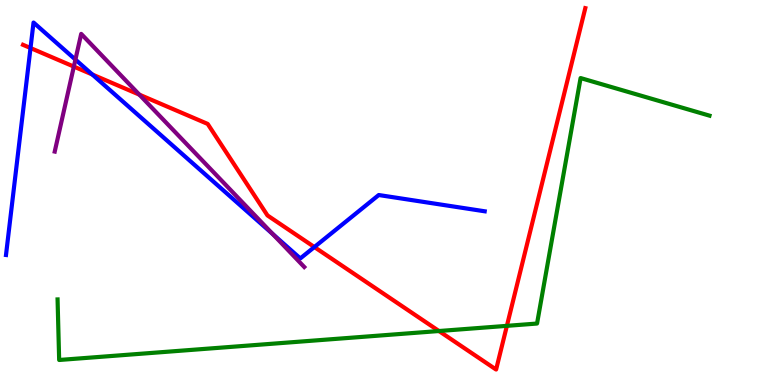[{'lines': ['blue', 'red'], 'intersections': [{'x': 0.394, 'y': 8.75}, {'x': 1.19, 'y': 8.07}, {'x': 4.06, 'y': 3.58}]}, {'lines': ['green', 'red'], 'intersections': [{'x': 5.66, 'y': 1.4}, {'x': 6.54, 'y': 1.54}]}, {'lines': ['purple', 'red'], 'intersections': [{'x': 0.953, 'y': 8.27}, {'x': 1.8, 'y': 7.54}]}, {'lines': ['blue', 'green'], 'intersections': []}, {'lines': ['blue', 'purple'], 'intersections': [{'x': 0.973, 'y': 8.45}, {'x': 3.52, 'y': 3.92}]}, {'lines': ['green', 'purple'], 'intersections': []}]